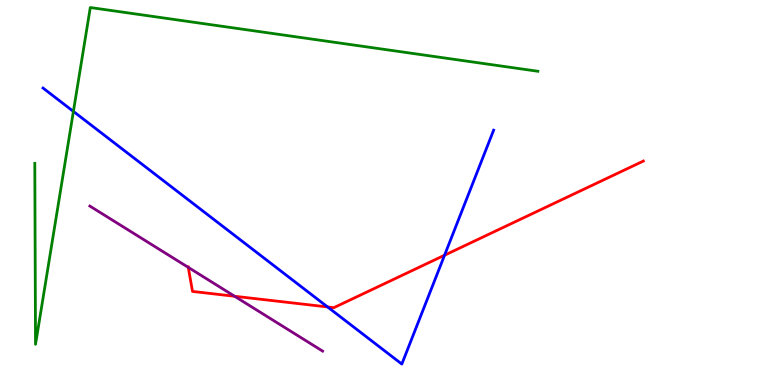[{'lines': ['blue', 'red'], 'intersections': [{'x': 4.23, 'y': 2.03}, {'x': 5.74, 'y': 3.37}]}, {'lines': ['green', 'red'], 'intersections': []}, {'lines': ['purple', 'red'], 'intersections': [{'x': 2.43, 'y': 3.05}, {'x': 3.03, 'y': 2.3}]}, {'lines': ['blue', 'green'], 'intersections': [{'x': 0.947, 'y': 7.11}]}, {'lines': ['blue', 'purple'], 'intersections': []}, {'lines': ['green', 'purple'], 'intersections': []}]